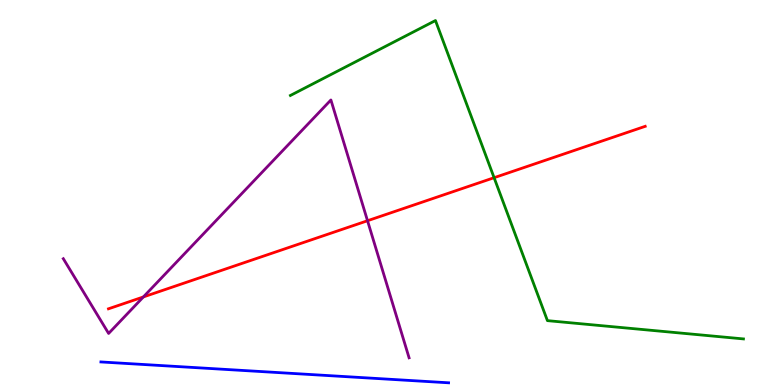[{'lines': ['blue', 'red'], 'intersections': []}, {'lines': ['green', 'red'], 'intersections': [{'x': 6.38, 'y': 5.38}]}, {'lines': ['purple', 'red'], 'intersections': [{'x': 1.85, 'y': 2.29}, {'x': 4.74, 'y': 4.27}]}, {'lines': ['blue', 'green'], 'intersections': []}, {'lines': ['blue', 'purple'], 'intersections': []}, {'lines': ['green', 'purple'], 'intersections': []}]